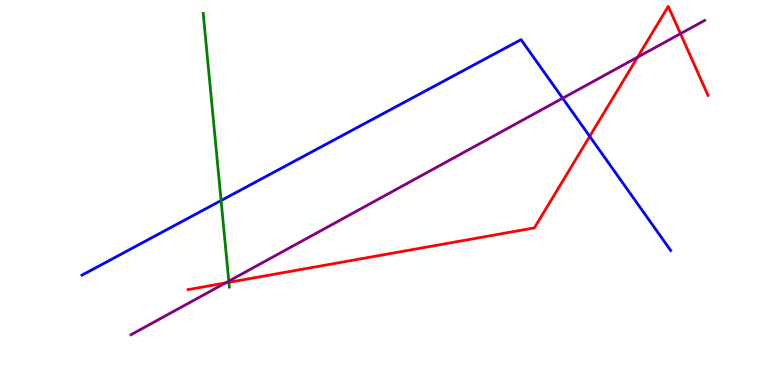[{'lines': ['blue', 'red'], 'intersections': [{'x': 7.61, 'y': 6.46}]}, {'lines': ['green', 'red'], 'intersections': [{'x': 2.95, 'y': 2.67}]}, {'lines': ['purple', 'red'], 'intersections': [{'x': 2.91, 'y': 2.65}, {'x': 8.23, 'y': 8.51}, {'x': 8.78, 'y': 9.13}]}, {'lines': ['blue', 'green'], 'intersections': [{'x': 2.85, 'y': 4.79}]}, {'lines': ['blue', 'purple'], 'intersections': [{'x': 7.26, 'y': 7.45}]}, {'lines': ['green', 'purple'], 'intersections': [{'x': 2.95, 'y': 2.7}]}]